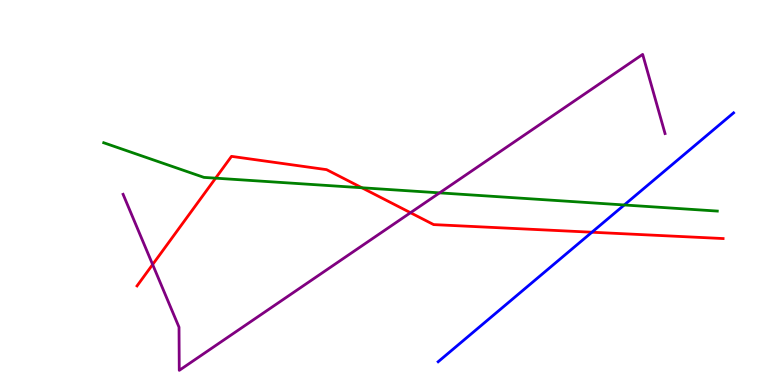[{'lines': ['blue', 'red'], 'intersections': [{'x': 7.64, 'y': 3.97}]}, {'lines': ['green', 'red'], 'intersections': [{'x': 2.78, 'y': 5.37}, {'x': 4.67, 'y': 5.12}]}, {'lines': ['purple', 'red'], 'intersections': [{'x': 1.97, 'y': 3.13}, {'x': 5.3, 'y': 4.48}]}, {'lines': ['blue', 'green'], 'intersections': [{'x': 8.05, 'y': 4.68}]}, {'lines': ['blue', 'purple'], 'intersections': []}, {'lines': ['green', 'purple'], 'intersections': [{'x': 5.67, 'y': 4.99}]}]